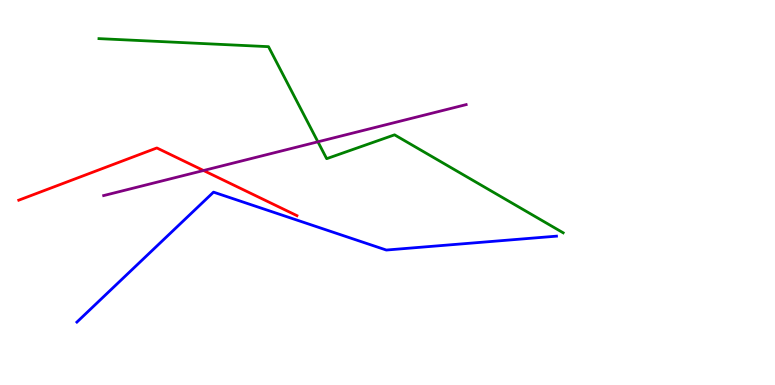[{'lines': ['blue', 'red'], 'intersections': []}, {'lines': ['green', 'red'], 'intersections': []}, {'lines': ['purple', 'red'], 'intersections': [{'x': 2.63, 'y': 5.57}]}, {'lines': ['blue', 'green'], 'intersections': []}, {'lines': ['blue', 'purple'], 'intersections': []}, {'lines': ['green', 'purple'], 'intersections': [{'x': 4.1, 'y': 6.32}]}]